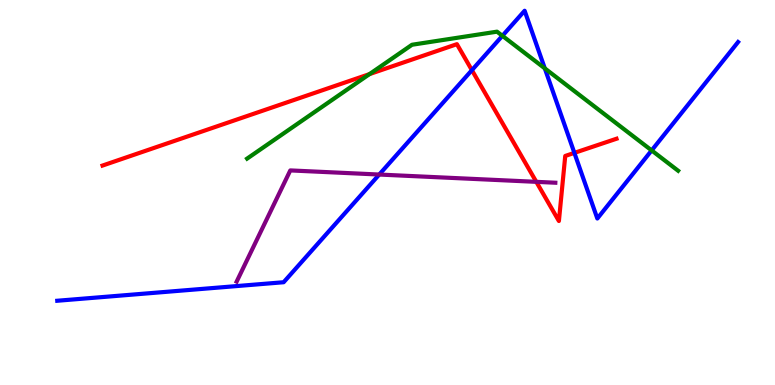[{'lines': ['blue', 'red'], 'intersections': [{'x': 6.09, 'y': 8.18}, {'x': 7.41, 'y': 6.03}]}, {'lines': ['green', 'red'], 'intersections': [{'x': 4.77, 'y': 8.08}]}, {'lines': ['purple', 'red'], 'intersections': [{'x': 6.92, 'y': 5.28}]}, {'lines': ['blue', 'green'], 'intersections': [{'x': 6.48, 'y': 9.07}, {'x': 7.03, 'y': 8.22}, {'x': 8.41, 'y': 6.09}]}, {'lines': ['blue', 'purple'], 'intersections': [{'x': 4.89, 'y': 5.47}]}, {'lines': ['green', 'purple'], 'intersections': []}]